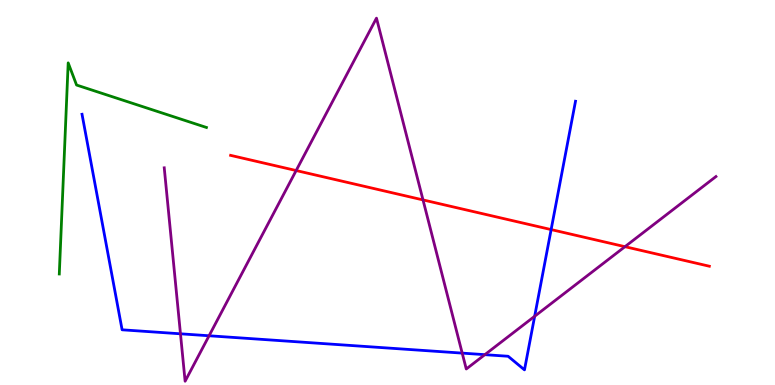[{'lines': ['blue', 'red'], 'intersections': [{'x': 7.11, 'y': 4.04}]}, {'lines': ['green', 'red'], 'intersections': []}, {'lines': ['purple', 'red'], 'intersections': [{'x': 3.82, 'y': 5.57}, {'x': 5.46, 'y': 4.81}, {'x': 8.06, 'y': 3.59}]}, {'lines': ['blue', 'green'], 'intersections': []}, {'lines': ['blue', 'purple'], 'intersections': [{'x': 2.33, 'y': 1.33}, {'x': 2.7, 'y': 1.28}, {'x': 5.96, 'y': 0.828}, {'x': 6.26, 'y': 0.788}, {'x': 6.9, 'y': 1.79}]}, {'lines': ['green', 'purple'], 'intersections': []}]